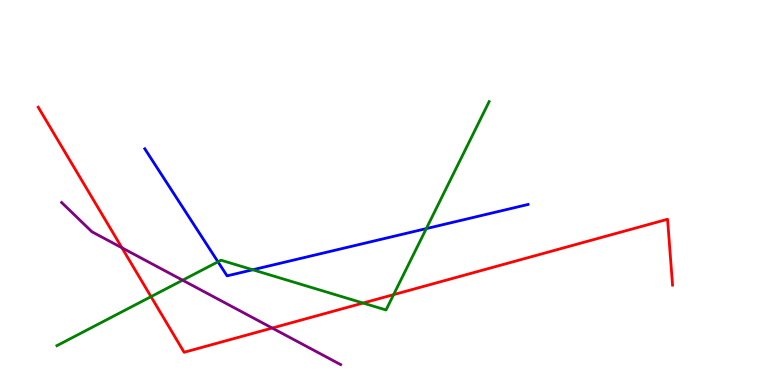[{'lines': ['blue', 'red'], 'intersections': []}, {'lines': ['green', 'red'], 'intersections': [{'x': 1.95, 'y': 2.29}, {'x': 4.68, 'y': 2.13}, {'x': 5.08, 'y': 2.35}]}, {'lines': ['purple', 'red'], 'intersections': [{'x': 1.57, 'y': 3.56}, {'x': 3.51, 'y': 1.48}]}, {'lines': ['blue', 'green'], 'intersections': [{'x': 2.81, 'y': 3.2}, {'x': 3.26, 'y': 2.99}, {'x': 5.5, 'y': 4.06}]}, {'lines': ['blue', 'purple'], 'intersections': []}, {'lines': ['green', 'purple'], 'intersections': [{'x': 2.36, 'y': 2.72}]}]